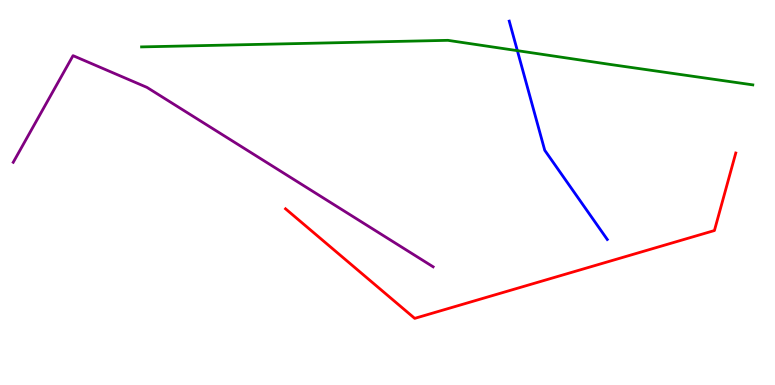[{'lines': ['blue', 'red'], 'intersections': []}, {'lines': ['green', 'red'], 'intersections': []}, {'lines': ['purple', 'red'], 'intersections': []}, {'lines': ['blue', 'green'], 'intersections': [{'x': 6.68, 'y': 8.68}]}, {'lines': ['blue', 'purple'], 'intersections': []}, {'lines': ['green', 'purple'], 'intersections': []}]